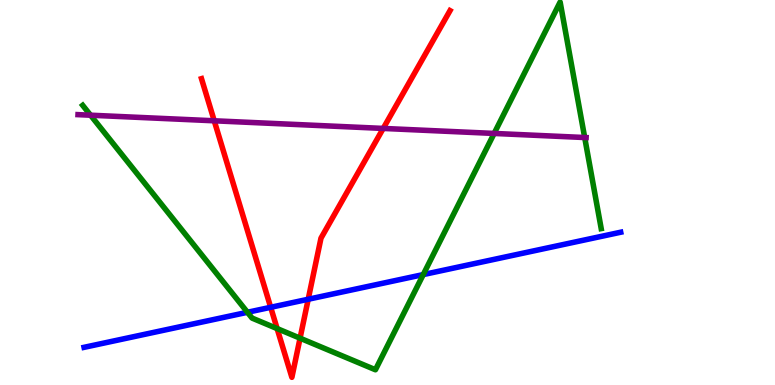[{'lines': ['blue', 'red'], 'intersections': [{'x': 3.49, 'y': 2.02}, {'x': 3.98, 'y': 2.23}]}, {'lines': ['green', 'red'], 'intersections': [{'x': 3.58, 'y': 1.47}, {'x': 3.87, 'y': 1.22}]}, {'lines': ['purple', 'red'], 'intersections': [{'x': 2.76, 'y': 6.86}, {'x': 4.94, 'y': 6.66}]}, {'lines': ['blue', 'green'], 'intersections': [{'x': 3.19, 'y': 1.89}, {'x': 5.46, 'y': 2.87}]}, {'lines': ['blue', 'purple'], 'intersections': []}, {'lines': ['green', 'purple'], 'intersections': [{'x': 1.17, 'y': 7.01}, {'x': 6.38, 'y': 6.53}, {'x': 7.54, 'y': 6.43}]}]